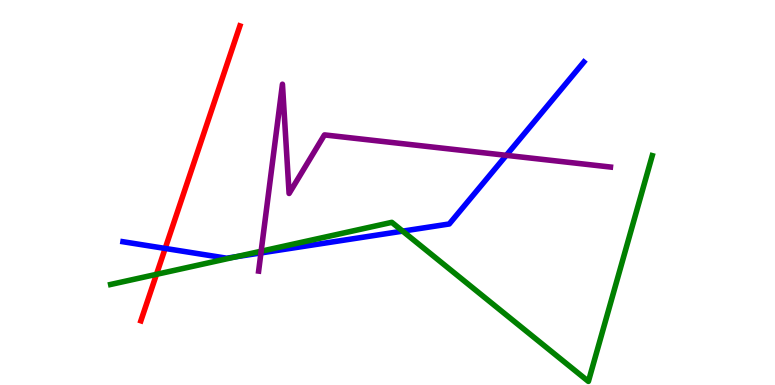[{'lines': ['blue', 'red'], 'intersections': [{'x': 2.13, 'y': 3.55}]}, {'lines': ['green', 'red'], 'intersections': [{'x': 2.02, 'y': 2.87}]}, {'lines': ['purple', 'red'], 'intersections': []}, {'lines': ['blue', 'green'], 'intersections': [{'x': 3.05, 'y': 3.33}, {'x': 5.2, 'y': 4.0}]}, {'lines': ['blue', 'purple'], 'intersections': [{'x': 3.37, 'y': 3.43}, {'x': 6.53, 'y': 5.97}]}, {'lines': ['green', 'purple'], 'intersections': [{'x': 3.37, 'y': 3.47}]}]